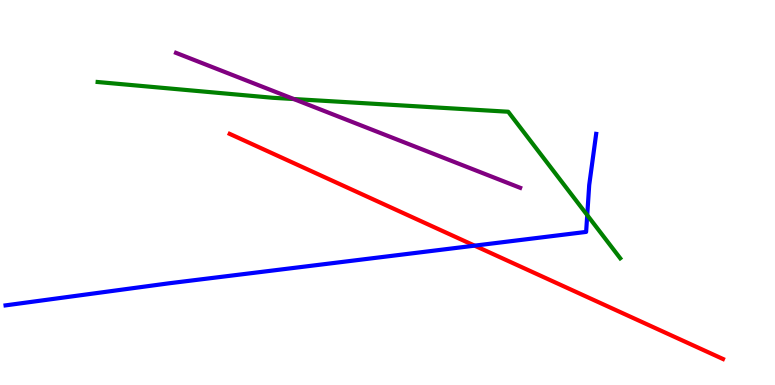[{'lines': ['blue', 'red'], 'intersections': [{'x': 6.12, 'y': 3.62}]}, {'lines': ['green', 'red'], 'intersections': []}, {'lines': ['purple', 'red'], 'intersections': []}, {'lines': ['blue', 'green'], 'intersections': [{'x': 7.58, 'y': 4.41}]}, {'lines': ['blue', 'purple'], 'intersections': []}, {'lines': ['green', 'purple'], 'intersections': [{'x': 3.79, 'y': 7.43}]}]